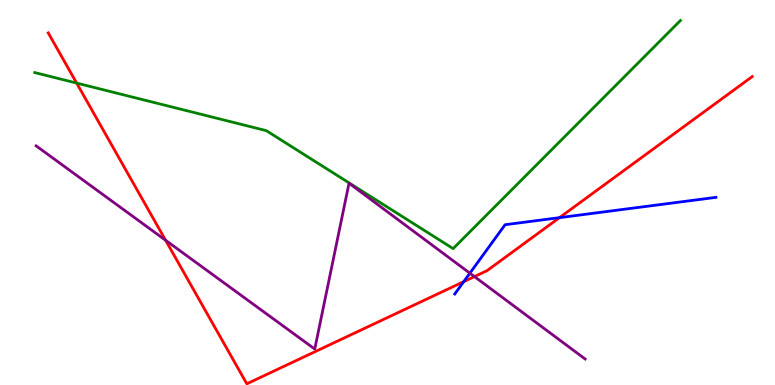[{'lines': ['blue', 'red'], 'intersections': [{'x': 5.98, 'y': 2.68}, {'x': 7.22, 'y': 4.35}]}, {'lines': ['green', 'red'], 'intersections': [{'x': 0.989, 'y': 7.84}]}, {'lines': ['purple', 'red'], 'intersections': [{'x': 2.14, 'y': 3.76}, {'x': 6.12, 'y': 2.82}]}, {'lines': ['blue', 'green'], 'intersections': []}, {'lines': ['blue', 'purple'], 'intersections': [{'x': 6.06, 'y': 2.9}]}, {'lines': ['green', 'purple'], 'intersections': []}]